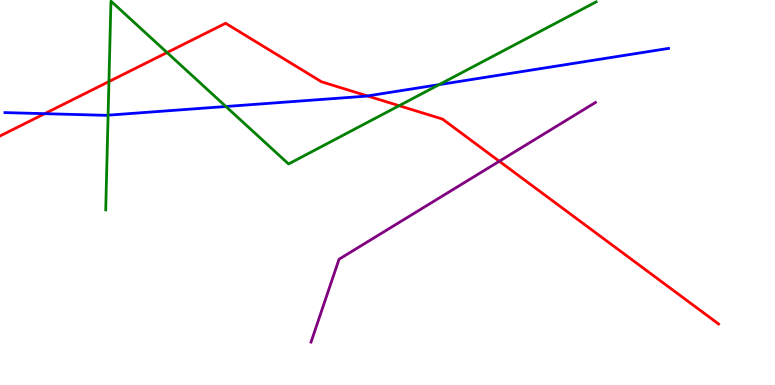[{'lines': ['blue', 'red'], 'intersections': [{'x': 0.576, 'y': 7.05}, {'x': 4.74, 'y': 7.51}]}, {'lines': ['green', 'red'], 'intersections': [{'x': 1.41, 'y': 7.88}, {'x': 2.16, 'y': 8.63}, {'x': 5.15, 'y': 7.25}]}, {'lines': ['purple', 'red'], 'intersections': [{'x': 6.44, 'y': 5.81}]}, {'lines': ['blue', 'green'], 'intersections': [{'x': 1.39, 'y': 7.01}, {'x': 2.91, 'y': 7.23}, {'x': 5.67, 'y': 7.8}]}, {'lines': ['blue', 'purple'], 'intersections': []}, {'lines': ['green', 'purple'], 'intersections': []}]